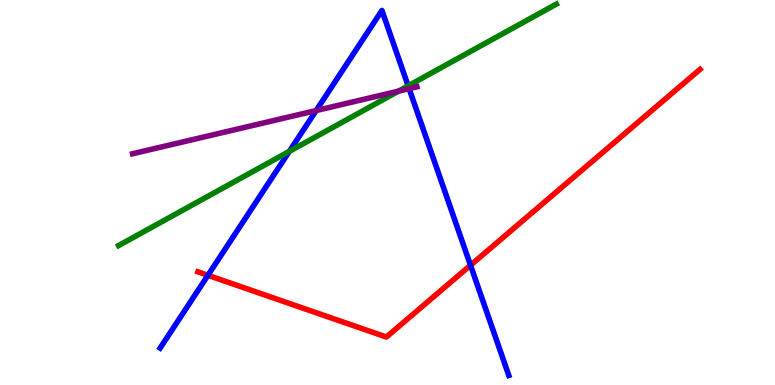[{'lines': ['blue', 'red'], 'intersections': [{'x': 2.68, 'y': 2.85}, {'x': 6.07, 'y': 3.11}]}, {'lines': ['green', 'red'], 'intersections': []}, {'lines': ['purple', 'red'], 'intersections': []}, {'lines': ['blue', 'green'], 'intersections': [{'x': 3.73, 'y': 6.07}, {'x': 5.27, 'y': 7.77}]}, {'lines': ['blue', 'purple'], 'intersections': [{'x': 4.08, 'y': 7.13}, {'x': 5.28, 'y': 7.7}]}, {'lines': ['green', 'purple'], 'intersections': [{'x': 5.14, 'y': 7.63}]}]